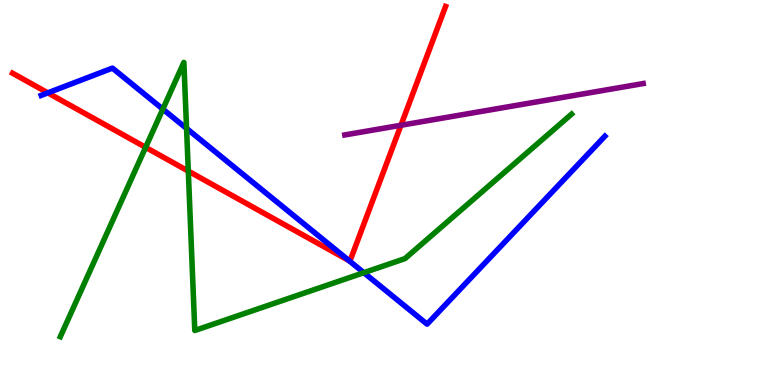[{'lines': ['blue', 'red'], 'intersections': [{'x': 0.617, 'y': 7.59}, {'x': 4.5, 'y': 3.23}]}, {'lines': ['green', 'red'], 'intersections': [{'x': 1.88, 'y': 6.17}, {'x': 2.43, 'y': 5.56}]}, {'lines': ['purple', 'red'], 'intersections': [{'x': 5.17, 'y': 6.75}]}, {'lines': ['blue', 'green'], 'intersections': [{'x': 2.1, 'y': 7.17}, {'x': 2.41, 'y': 6.66}, {'x': 4.69, 'y': 2.92}]}, {'lines': ['blue', 'purple'], 'intersections': []}, {'lines': ['green', 'purple'], 'intersections': []}]